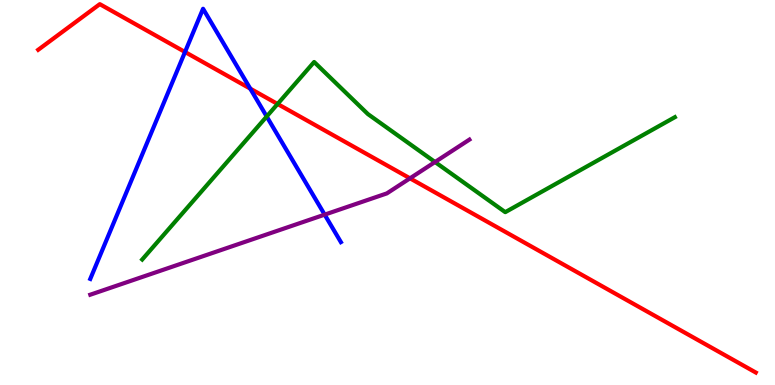[{'lines': ['blue', 'red'], 'intersections': [{'x': 2.39, 'y': 8.65}, {'x': 3.23, 'y': 7.7}]}, {'lines': ['green', 'red'], 'intersections': [{'x': 3.58, 'y': 7.3}]}, {'lines': ['purple', 'red'], 'intersections': [{'x': 5.29, 'y': 5.37}]}, {'lines': ['blue', 'green'], 'intersections': [{'x': 3.44, 'y': 6.97}]}, {'lines': ['blue', 'purple'], 'intersections': [{'x': 4.19, 'y': 4.42}]}, {'lines': ['green', 'purple'], 'intersections': [{'x': 5.61, 'y': 5.79}]}]